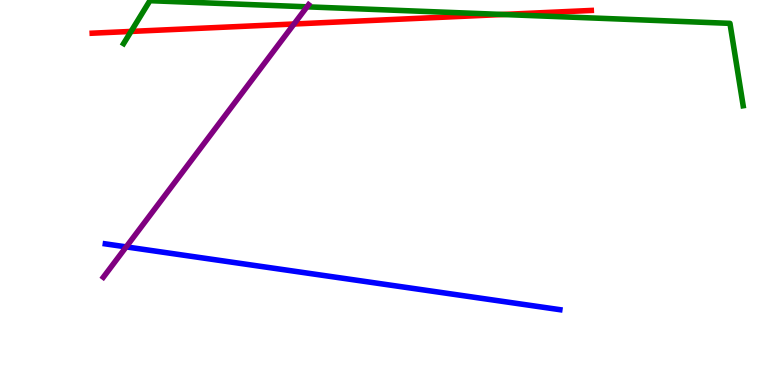[{'lines': ['blue', 'red'], 'intersections': []}, {'lines': ['green', 'red'], 'intersections': [{'x': 1.69, 'y': 9.18}, {'x': 6.49, 'y': 9.62}]}, {'lines': ['purple', 'red'], 'intersections': [{'x': 3.79, 'y': 9.38}]}, {'lines': ['blue', 'green'], 'intersections': []}, {'lines': ['blue', 'purple'], 'intersections': [{'x': 1.63, 'y': 3.59}]}, {'lines': ['green', 'purple'], 'intersections': [{'x': 3.96, 'y': 9.82}]}]